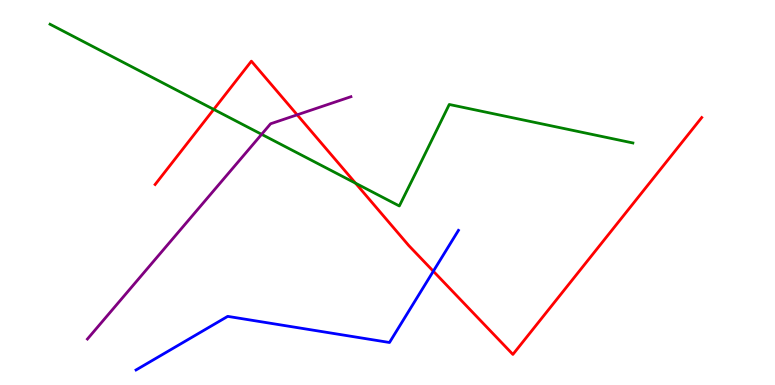[{'lines': ['blue', 'red'], 'intersections': [{'x': 5.59, 'y': 2.96}]}, {'lines': ['green', 'red'], 'intersections': [{'x': 2.76, 'y': 7.16}, {'x': 4.59, 'y': 5.24}]}, {'lines': ['purple', 'red'], 'intersections': [{'x': 3.83, 'y': 7.02}]}, {'lines': ['blue', 'green'], 'intersections': []}, {'lines': ['blue', 'purple'], 'intersections': []}, {'lines': ['green', 'purple'], 'intersections': [{'x': 3.38, 'y': 6.51}]}]